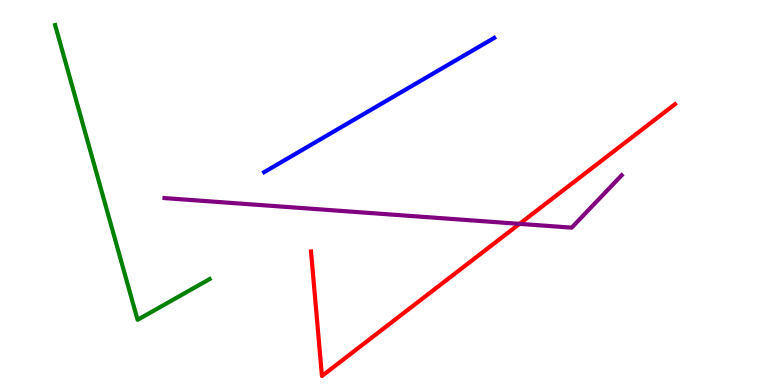[{'lines': ['blue', 'red'], 'intersections': []}, {'lines': ['green', 'red'], 'intersections': []}, {'lines': ['purple', 'red'], 'intersections': [{'x': 6.7, 'y': 4.19}]}, {'lines': ['blue', 'green'], 'intersections': []}, {'lines': ['blue', 'purple'], 'intersections': []}, {'lines': ['green', 'purple'], 'intersections': []}]